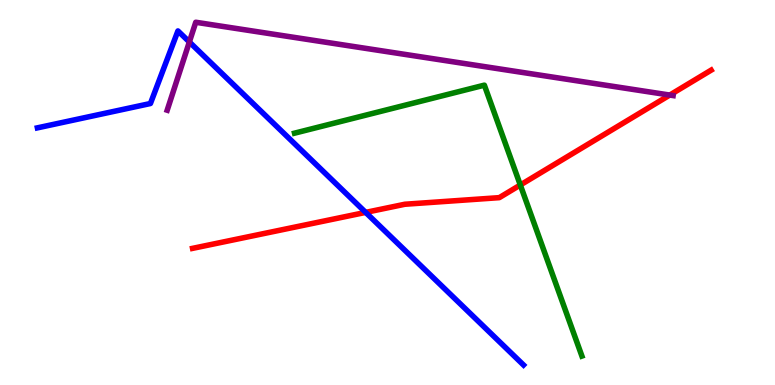[{'lines': ['blue', 'red'], 'intersections': [{'x': 4.72, 'y': 4.48}]}, {'lines': ['green', 'red'], 'intersections': [{'x': 6.71, 'y': 5.19}]}, {'lines': ['purple', 'red'], 'intersections': [{'x': 8.64, 'y': 7.53}]}, {'lines': ['blue', 'green'], 'intersections': []}, {'lines': ['blue', 'purple'], 'intersections': [{'x': 2.44, 'y': 8.91}]}, {'lines': ['green', 'purple'], 'intersections': []}]